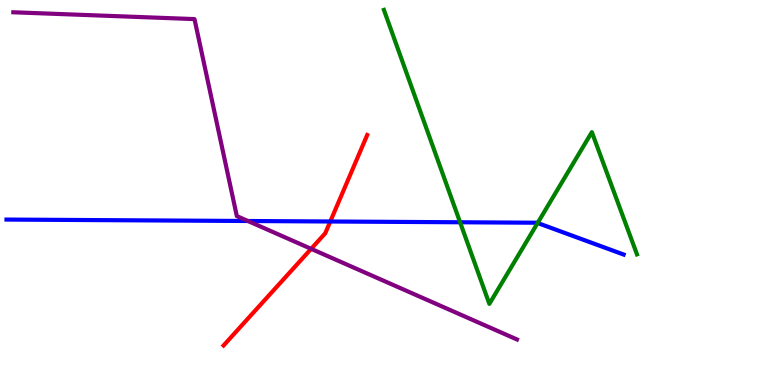[{'lines': ['blue', 'red'], 'intersections': [{'x': 4.26, 'y': 4.25}]}, {'lines': ['green', 'red'], 'intersections': []}, {'lines': ['purple', 'red'], 'intersections': [{'x': 4.01, 'y': 3.54}]}, {'lines': ['blue', 'green'], 'intersections': [{'x': 5.94, 'y': 4.23}, {'x': 6.94, 'y': 4.21}]}, {'lines': ['blue', 'purple'], 'intersections': [{'x': 3.2, 'y': 4.26}]}, {'lines': ['green', 'purple'], 'intersections': []}]